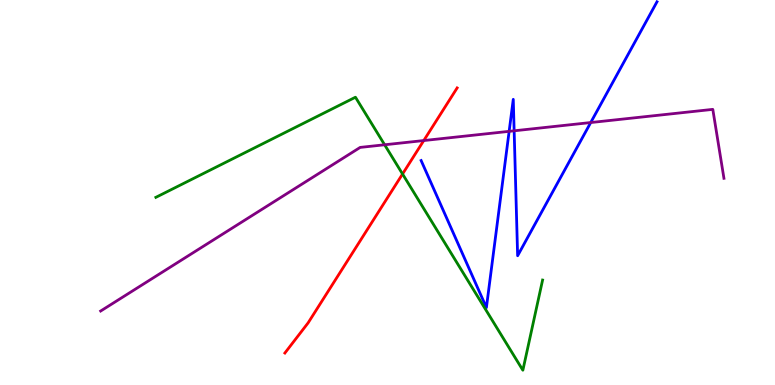[{'lines': ['blue', 'red'], 'intersections': []}, {'lines': ['green', 'red'], 'intersections': [{'x': 5.19, 'y': 5.48}]}, {'lines': ['purple', 'red'], 'intersections': [{'x': 5.47, 'y': 6.35}]}, {'lines': ['blue', 'green'], 'intersections': []}, {'lines': ['blue', 'purple'], 'intersections': [{'x': 6.57, 'y': 6.59}, {'x': 6.63, 'y': 6.6}, {'x': 7.62, 'y': 6.82}]}, {'lines': ['green', 'purple'], 'intersections': [{'x': 4.96, 'y': 6.24}]}]